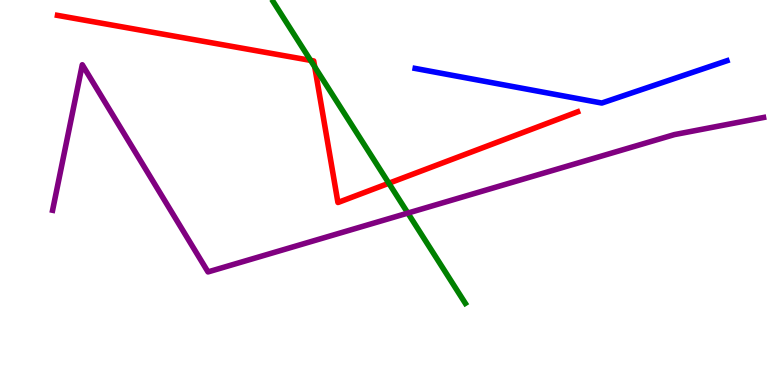[{'lines': ['blue', 'red'], 'intersections': []}, {'lines': ['green', 'red'], 'intersections': [{'x': 4.01, 'y': 8.43}, {'x': 4.06, 'y': 8.26}, {'x': 5.02, 'y': 5.24}]}, {'lines': ['purple', 'red'], 'intersections': []}, {'lines': ['blue', 'green'], 'intersections': []}, {'lines': ['blue', 'purple'], 'intersections': []}, {'lines': ['green', 'purple'], 'intersections': [{'x': 5.26, 'y': 4.47}]}]